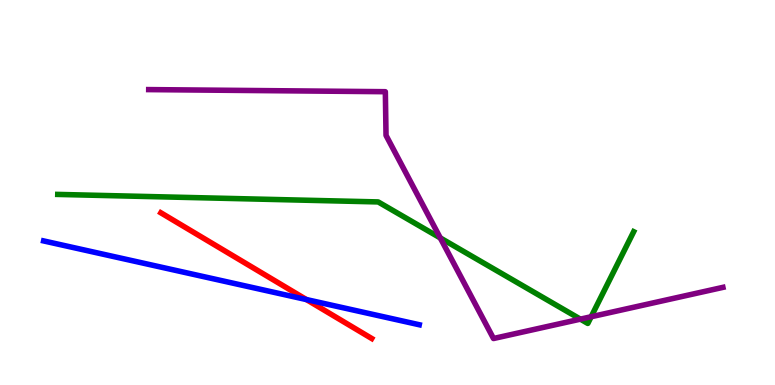[{'lines': ['blue', 'red'], 'intersections': [{'x': 3.95, 'y': 2.22}]}, {'lines': ['green', 'red'], 'intersections': []}, {'lines': ['purple', 'red'], 'intersections': []}, {'lines': ['blue', 'green'], 'intersections': []}, {'lines': ['blue', 'purple'], 'intersections': []}, {'lines': ['green', 'purple'], 'intersections': [{'x': 5.68, 'y': 3.82}, {'x': 7.49, 'y': 1.71}, {'x': 7.63, 'y': 1.77}]}]